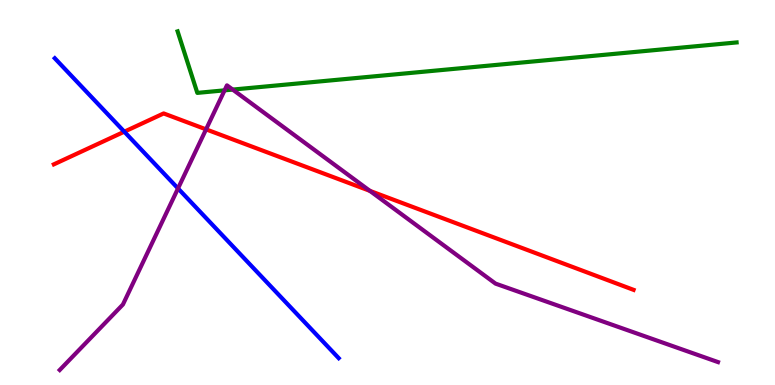[{'lines': ['blue', 'red'], 'intersections': [{'x': 1.6, 'y': 6.58}]}, {'lines': ['green', 'red'], 'intersections': []}, {'lines': ['purple', 'red'], 'intersections': [{'x': 2.66, 'y': 6.64}, {'x': 4.77, 'y': 5.04}]}, {'lines': ['blue', 'green'], 'intersections': []}, {'lines': ['blue', 'purple'], 'intersections': [{'x': 2.3, 'y': 5.11}]}, {'lines': ['green', 'purple'], 'intersections': [{'x': 2.9, 'y': 7.65}, {'x': 3.0, 'y': 7.67}]}]